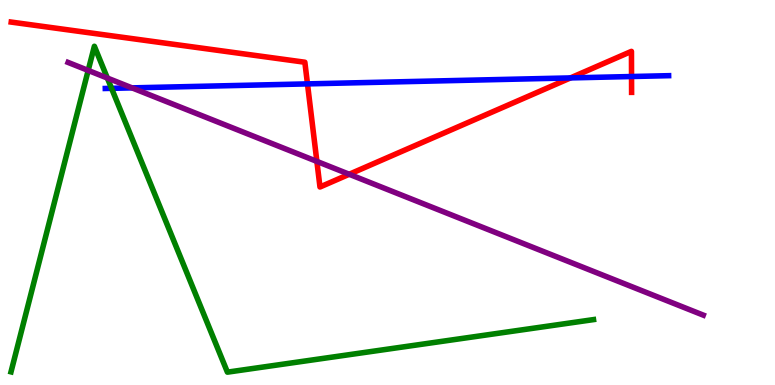[{'lines': ['blue', 'red'], 'intersections': [{'x': 3.97, 'y': 7.82}, {'x': 7.36, 'y': 7.98}, {'x': 8.15, 'y': 8.01}]}, {'lines': ['green', 'red'], 'intersections': []}, {'lines': ['purple', 'red'], 'intersections': [{'x': 4.09, 'y': 5.81}, {'x': 4.51, 'y': 5.47}]}, {'lines': ['blue', 'green'], 'intersections': [{'x': 1.44, 'y': 7.71}]}, {'lines': ['blue', 'purple'], 'intersections': [{'x': 1.7, 'y': 7.72}]}, {'lines': ['green', 'purple'], 'intersections': [{'x': 1.14, 'y': 8.17}, {'x': 1.39, 'y': 7.97}]}]